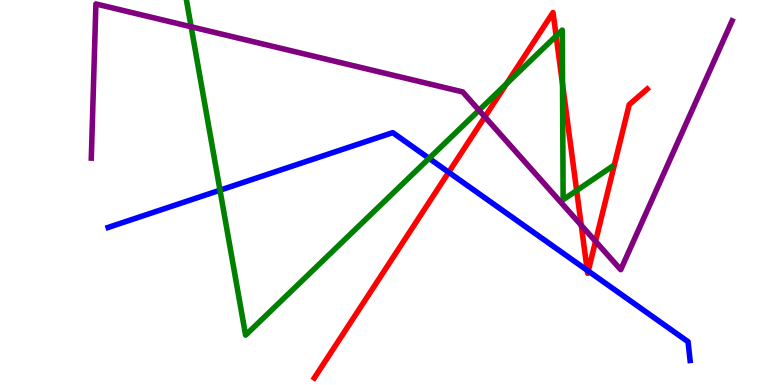[{'lines': ['blue', 'red'], 'intersections': [{'x': 5.79, 'y': 5.53}, {'x': 7.58, 'y': 2.98}, {'x': 7.59, 'y': 2.96}]}, {'lines': ['green', 'red'], 'intersections': [{'x': 6.53, 'y': 7.82}, {'x': 7.18, 'y': 9.07}, {'x': 7.26, 'y': 7.81}, {'x': 7.44, 'y': 5.05}]}, {'lines': ['purple', 'red'], 'intersections': [{'x': 6.26, 'y': 6.96}, {'x': 7.5, 'y': 4.15}, {'x': 7.68, 'y': 3.73}]}, {'lines': ['blue', 'green'], 'intersections': [{'x': 2.84, 'y': 5.06}, {'x': 5.54, 'y': 5.89}]}, {'lines': ['blue', 'purple'], 'intersections': []}, {'lines': ['green', 'purple'], 'intersections': [{'x': 2.47, 'y': 9.3}, {'x': 6.18, 'y': 7.14}]}]